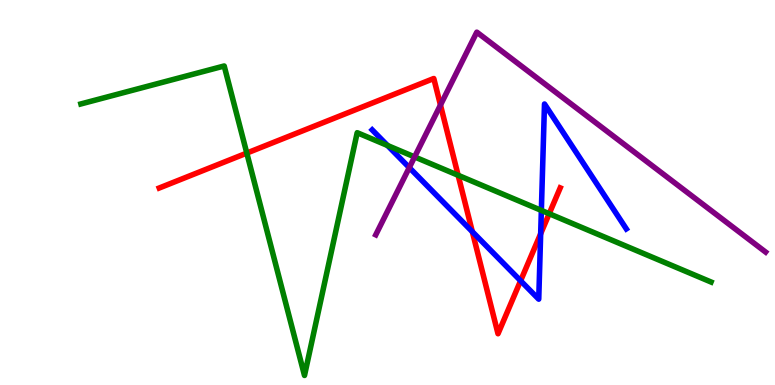[{'lines': ['blue', 'red'], 'intersections': [{'x': 6.09, 'y': 3.98}, {'x': 6.72, 'y': 2.71}, {'x': 6.98, 'y': 3.93}]}, {'lines': ['green', 'red'], 'intersections': [{'x': 3.18, 'y': 6.02}, {'x': 5.91, 'y': 5.45}, {'x': 7.09, 'y': 4.45}]}, {'lines': ['purple', 'red'], 'intersections': [{'x': 5.68, 'y': 7.27}]}, {'lines': ['blue', 'green'], 'intersections': [{'x': 5.0, 'y': 6.22}, {'x': 6.99, 'y': 4.54}]}, {'lines': ['blue', 'purple'], 'intersections': [{'x': 5.28, 'y': 5.65}]}, {'lines': ['green', 'purple'], 'intersections': [{'x': 5.35, 'y': 5.92}]}]